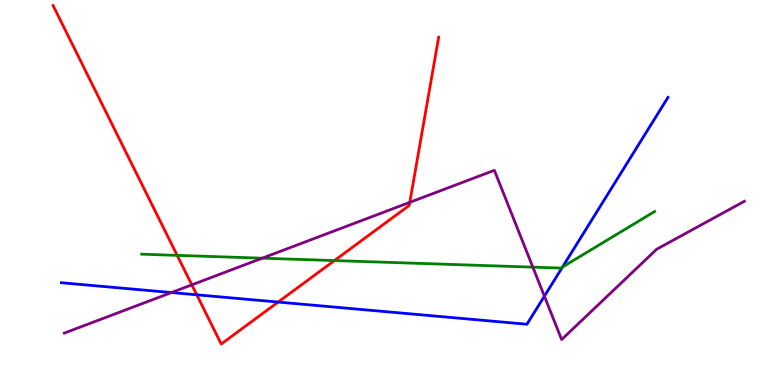[{'lines': ['blue', 'red'], 'intersections': [{'x': 2.54, 'y': 2.34}, {'x': 3.59, 'y': 2.15}]}, {'lines': ['green', 'red'], 'intersections': [{'x': 2.29, 'y': 3.37}, {'x': 4.32, 'y': 3.23}]}, {'lines': ['purple', 'red'], 'intersections': [{'x': 2.48, 'y': 2.6}, {'x': 5.29, 'y': 4.74}]}, {'lines': ['blue', 'green'], 'intersections': [{'x': 7.26, 'y': 3.07}]}, {'lines': ['blue', 'purple'], 'intersections': [{'x': 2.21, 'y': 2.4}, {'x': 7.02, 'y': 2.31}]}, {'lines': ['green', 'purple'], 'intersections': [{'x': 3.38, 'y': 3.29}, {'x': 6.88, 'y': 3.06}]}]